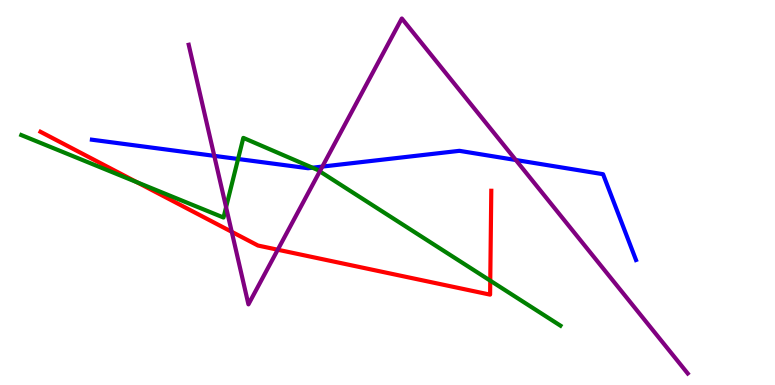[{'lines': ['blue', 'red'], 'intersections': []}, {'lines': ['green', 'red'], 'intersections': [{'x': 1.77, 'y': 5.27}, {'x': 6.33, 'y': 2.71}]}, {'lines': ['purple', 'red'], 'intersections': [{'x': 2.99, 'y': 3.98}, {'x': 3.58, 'y': 3.51}]}, {'lines': ['blue', 'green'], 'intersections': [{'x': 3.07, 'y': 5.87}, {'x': 4.03, 'y': 5.64}]}, {'lines': ['blue', 'purple'], 'intersections': [{'x': 2.76, 'y': 5.95}, {'x': 4.16, 'y': 5.67}, {'x': 6.66, 'y': 5.84}]}, {'lines': ['green', 'purple'], 'intersections': [{'x': 2.92, 'y': 4.62}, {'x': 4.13, 'y': 5.55}]}]